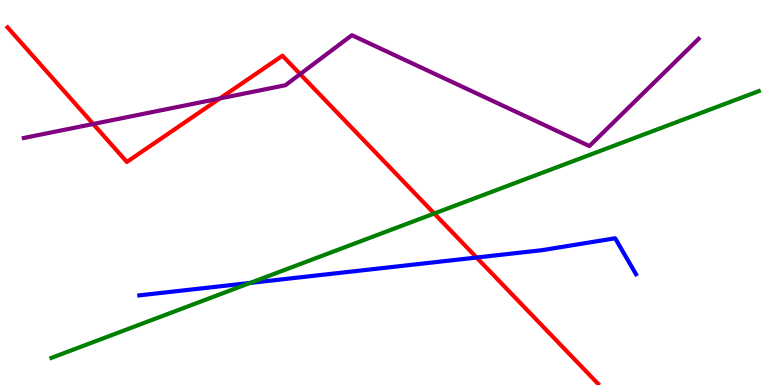[{'lines': ['blue', 'red'], 'intersections': [{'x': 6.15, 'y': 3.31}]}, {'lines': ['green', 'red'], 'intersections': [{'x': 5.6, 'y': 4.45}]}, {'lines': ['purple', 'red'], 'intersections': [{'x': 1.2, 'y': 6.78}, {'x': 2.84, 'y': 7.44}, {'x': 3.87, 'y': 8.07}]}, {'lines': ['blue', 'green'], 'intersections': [{'x': 3.23, 'y': 2.65}]}, {'lines': ['blue', 'purple'], 'intersections': []}, {'lines': ['green', 'purple'], 'intersections': []}]